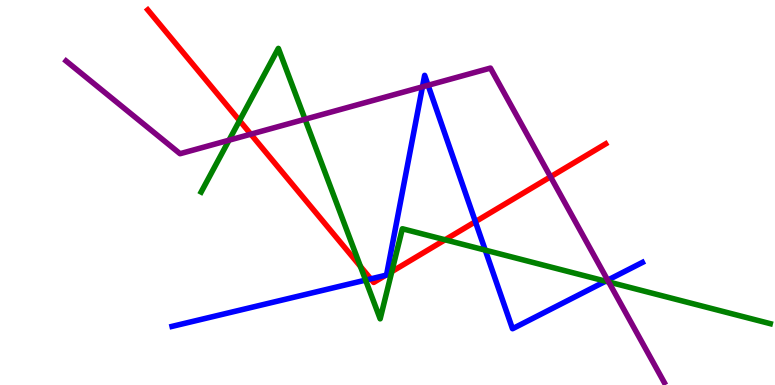[{'lines': ['blue', 'red'], 'intersections': [{'x': 4.78, 'y': 2.76}, {'x': 4.98, 'y': 2.85}, {'x': 4.99, 'y': 2.86}, {'x': 6.13, 'y': 4.24}]}, {'lines': ['green', 'red'], 'intersections': [{'x': 3.09, 'y': 6.87}, {'x': 4.65, 'y': 3.08}, {'x': 5.06, 'y': 2.95}, {'x': 5.74, 'y': 3.77}]}, {'lines': ['purple', 'red'], 'intersections': [{'x': 3.24, 'y': 6.51}, {'x': 7.1, 'y': 5.41}]}, {'lines': ['blue', 'green'], 'intersections': [{'x': 4.72, 'y': 2.72}, {'x': 6.26, 'y': 3.5}, {'x': 7.81, 'y': 2.7}]}, {'lines': ['blue', 'purple'], 'intersections': [{'x': 5.45, 'y': 7.74}, {'x': 5.52, 'y': 7.78}, {'x': 7.84, 'y': 2.72}]}, {'lines': ['green', 'purple'], 'intersections': [{'x': 2.96, 'y': 6.36}, {'x': 3.94, 'y': 6.9}, {'x': 7.85, 'y': 2.68}]}]